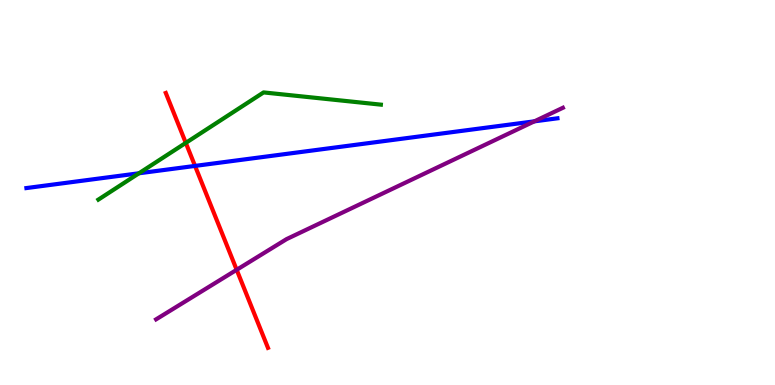[{'lines': ['blue', 'red'], 'intersections': [{'x': 2.52, 'y': 5.69}]}, {'lines': ['green', 'red'], 'intersections': [{'x': 2.4, 'y': 6.29}]}, {'lines': ['purple', 'red'], 'intersections': [{'x': 3.05, 'y': 2.99}]}, {'lines': ['blue', 'green'], 'intersections': [{'x': 1.79, 'y': 5.5}]}, {'lines': ['blue', 'purple'], 'intersections': [{'x': 6.9, 'y': 6.85}]}, {'lines': ['green', 'purple'], 'intersections': []}]